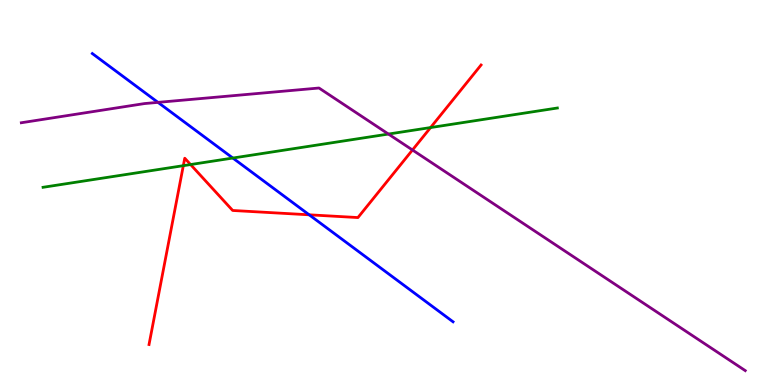[{'lines': ['blue', 'red'], 'intersections': [{'x': 3.99, 'y': 4.42}]}, {'lines': ['green', 'red'], 'intersections': [{'x': 2.37, 'y': 5.7}, {'x': 2.46, 'y': 5.73}, {'x': 5.56, 'y': 6.69}]}, {'lines': ['purple', 'red'], 'intersections': [{'x': 5.32, 'y': 6.1}]}, {'lines': ['blue', 'green'], 'intersections': [{'x': 3.0, 'y': 5.9}]}, {'lines': ['blue', 'purple'], 'intersections': [{'x': 2.04, 'y': 7.34}]}, {'lines': ['green', 'purple'], 'intersections': [{'x': 5.01, 'y': 6.52}]}]